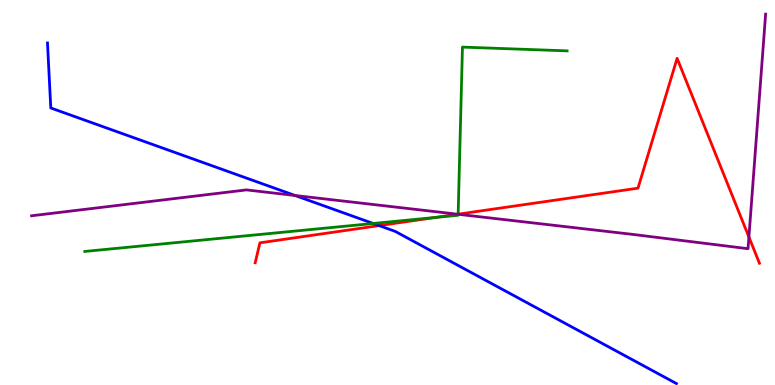[{'lines': ['blue', 'red'], 'intersections': [{'x': 4.89, 'y': 4.14}]}, {'lines': ['green', 'red'], 'intersections': [{'x': 5.62, 'y': 4.35}, {'x': 5.91, 'y': 4.44}]}, {'lines': ['purple', 'red'], 'intersections': [{'x': 5.91, 'y': 4.44}, {'x': 9.66, 'y': 3.84}]}, {'lines': ['blue', 'green'], 'intersections': [{'x': 4.82, 'y': 4.2}]}, {'lines': ['blue', 'purple'], 'intersections': [{'x': 3.81, 'y': 4.92}]}, {'lines': ['green', 'purple'], 'intersections': [{'x': 5.91, 'y': 4.43}]}]